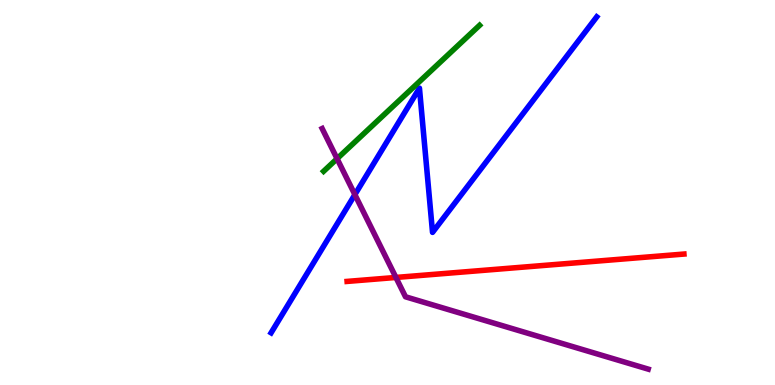[{'lines': ['blue', 'red'], 'intersections': []}, {'lines': ['green', 'red'], 'intersections': []}, {'lines': ['purple', 'red'], 'intersections': [{'x': 5.11, 'y': 2.79}]}, {'lines': ['blue', 'green'], 'intersections': []}, {'lines': ['blue', 'purple'], 'intersections': [{'x': 4.58, 'y': 4.95}]}, {'lines': ['green', 'purple'], 'intersections': [{'x': 4.35, 'y': 5.88}]}]